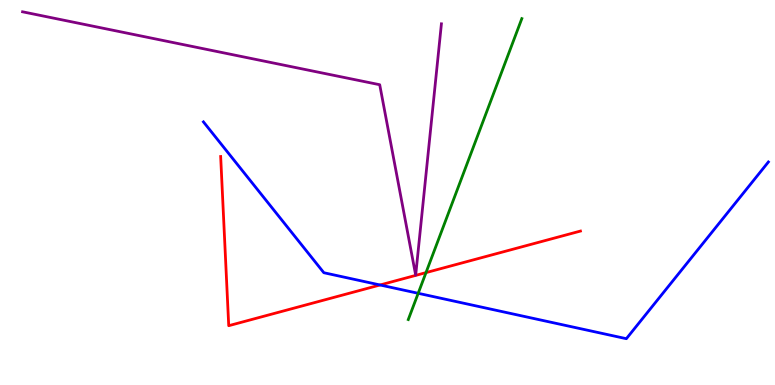[{'lines': ['blue', 'red'], 'intersections': [{'x': 4.9, 'y': 2.6}]}, {'lines': ['green', 'red'], 'intersections': [{'x': 5.5, 'y': 2.92}]}, {'lines': ['purple', 'red'], 'intersections': []}, {'lines': ['blue', 'green'], 'intersections': [{'x': 5.4, 'y': 2.38}]}, {'lines': ['blue', 'purple'], 'intersections': []}, {'lines': ['green', 'purple'], 'intersections': []}]